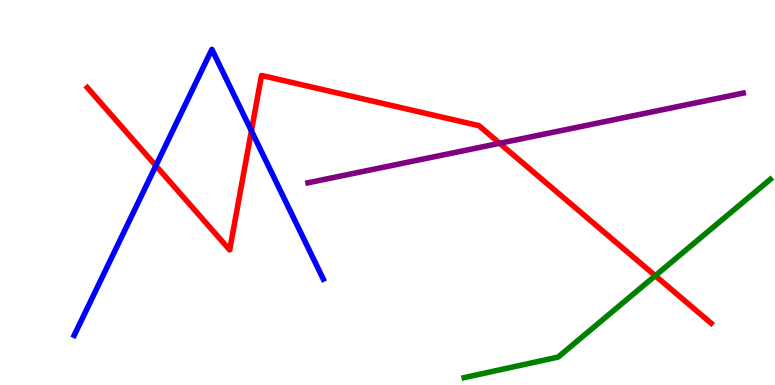[{'lines': ['blue', 'red'], 'intersections': [{'x': 2.01, 'y': 5.7}, {'x': 3.24, 'y': 6.6}]}, {'lines': ['green', 'red'], 'intersections': [{'x': 8.46, 'y': 2.84}]}, {'lines': ['purple', 'red'], 'intersections': [{'x': 6.45, 'y': 6.28}]}, {'lines': ['blue', 'green'], 'intersections': []}, {'lines': ['blue', 'purple'], 'intersections': []}, {'lines': ['green', 'purple'], 'intersections': []}]